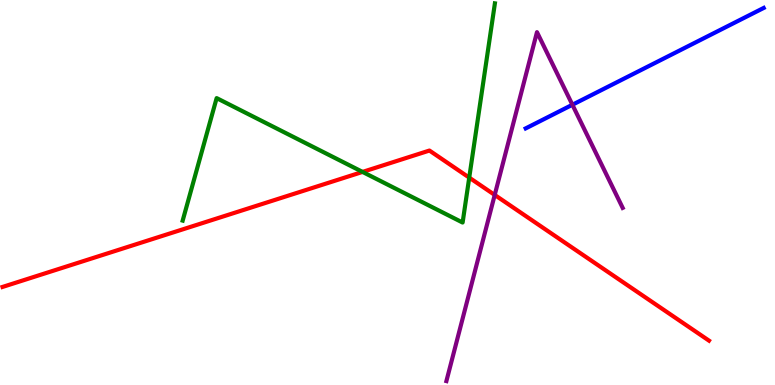[{'lines': ['blue', 'red'], 'intersections': []}, {'lines': ['green', 'red'], 'intersections': [{'x': 4.68, 'y': 5.53}, {'x': 6.05, 'y': 5.39}]}, {'lines': ['purple', 'red'], 'intersections': [{'x': 6.38, 'y': 4.94}]}, {'lines': ['blue', 'green'], 'intersections': []}, {'lines': ['blue', 'purple'], 'intersections': [{'x': 7.39, 'y': 7.28}]}, {'lines': ['green', 'purple'], 'intersections': []}]